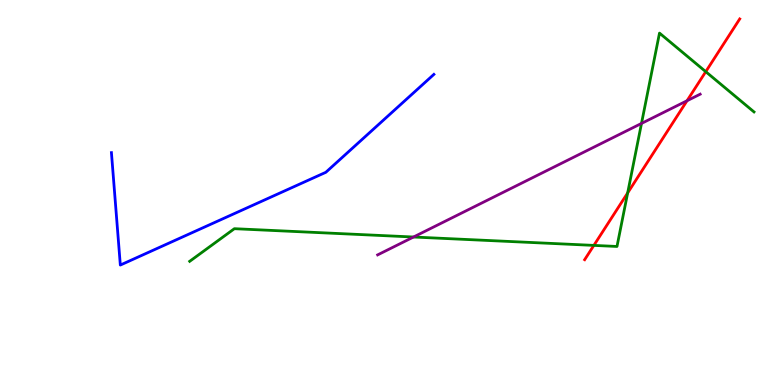[{'lines': ['blue', 'red'], 'intersections': []}, {'lines': ['green', 'red'], 'intersections': [{'x': 7.66, 'y': 3.63}, {'x': 8.1, 'y': 4.99}, {'x': 9.11, 'y': 8.14}]}, {'lines': ['purple', 'red'], 'intersections': [{'x': 8.87, 'y': 7.38}]}, {'lines': ['blue', 'green'], 'intersections': []}, {'lines': ['blue', 'purple'], 'intersections': []}, {'lines': ['green', 'purple'], 'intersections': [{'x': 5.34, 'y': 3.84}, {'x': 8.28, 'y': 6.79}]}]